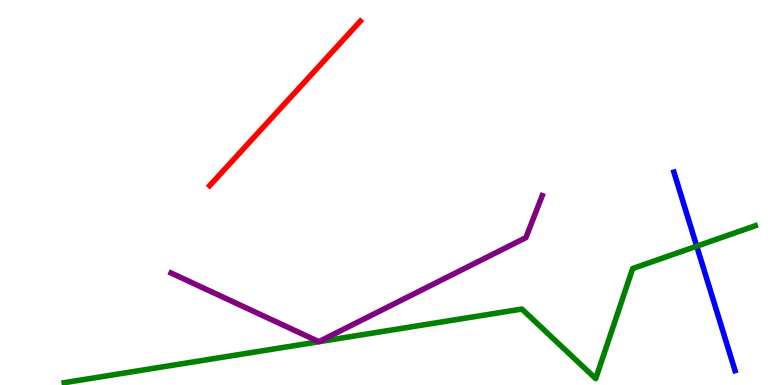[{'lines': ['blue', 'red'], 'intersections': []}, {'lines': ['green', 'red'], 'intersections': []}, {'lines': ['purple', 'red'], 'intersections': []}, {'lines': ['blue', 'green'], 'intersections': [{'x': 8.99, 'y': 3.61}]}, {'lines': ['blue', 'purple'], 'intersections': []}, {'lines': ['green', 'purple'], 'intersections': []}]